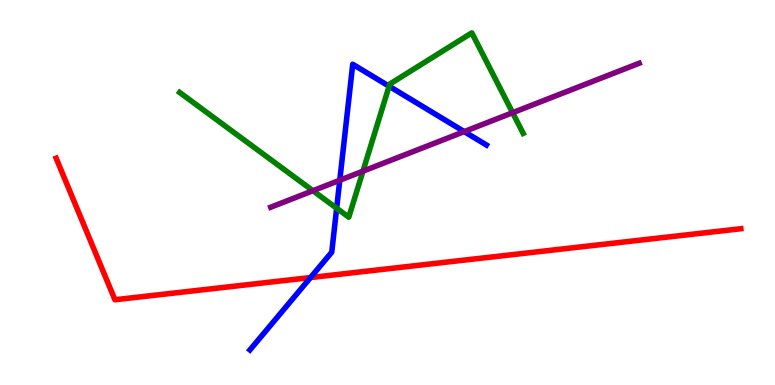[{'lines': ['blue', 'red'], 'intersections': [{'x': 4.01, 'y': 2.79}]}, {'lines': ['green', 'red'], 'intersections': []}, {'lines': ['purple', 'red'], 'intersections': []}, {'lines': ['blue', 'green'], 'intersections': [{'x': 4.34, 'y': 4.59}, {'x': 5.02, 'y': 7.76}]}, {'lines': ['blue', 'purple'], 'intersections': [{'x': 4.38, 'y': 5.32}, {'x': 5.99, 'y': 6.58}]}, {'lines': ['green', 'purple'], 'intersections': [{'x': 4.04, 'y': 5.05}, {'x': 4.68, 'y': 5.55}, {'x': 6.61, 'y': 7.07}]}]